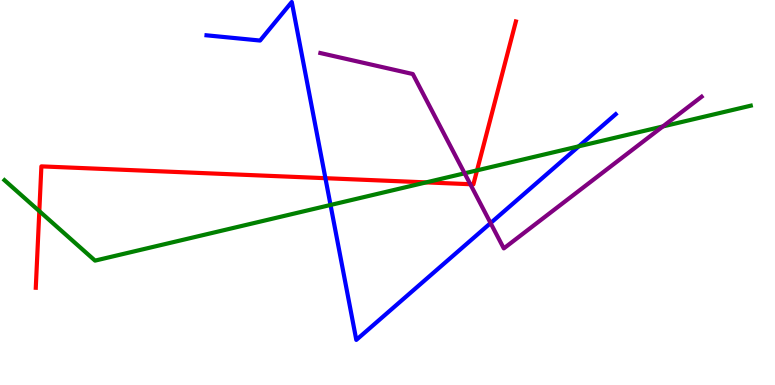[{'lines': ['blue', 'red'], 'intersections': [{'x': 4.2, 'y': 5.37}]}, {'lines': ['green', 'red'], 'intersections': [{'x': 0.507, 'y': 4.52}, {'x': 5.5, 'y': 5.26}, {'x': 6.16, 'y': 5.58}]}, {'lines': ['purple', 'red'], 'intersections': [{'x': 6.07, 'y': 5.22}]}, {'lines': ['blue', 'green'], 'intersections': [{'x': 4.26, 'y': 4.68}, {'x': 7.47, 'y': 6.2}]}, {'lines': ['blue', 'purple'], 'intersections': [{'x': 6.33, 'y': 4.21}]}, {'lines': ['green', 'purple'], 'intersections': [{'x': 5.99, 'y': 5.5}, {'x': 8.55, 'y': 6.72}]}]